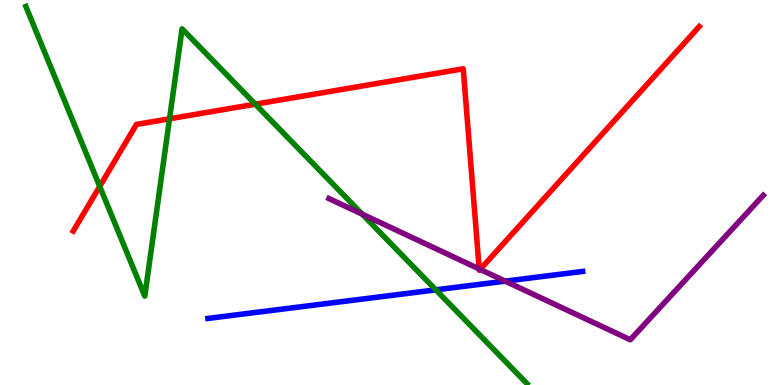[{'lines': ['blue', 'red'], 'intersections': []}, {'lines': ['green', 'red'], 'intersections': [{'x': 1.29, 'y': 5.16}, {'x': 2.19, 'y': 6.91}, {'x': 3.29, 'y': 7.29}]}, {'lines': ['purple', 'red'], 'intersections': [{'x': 6.18, 'y': 3.01}, {'x': 6.2, 'y': 3.0}]}, {'lines': ['blue', 'green'], 'intersections': [{'x': 5.62, 'y': 2.47}]}, {'lines': ['blue', 'purple'], 'intersections': [{'x': 6.52, 'y': 2.7}]}, {'lines': ['green', 'purple'], 'intersections': [{'x': 4.67, 'y': 4.44}]}]